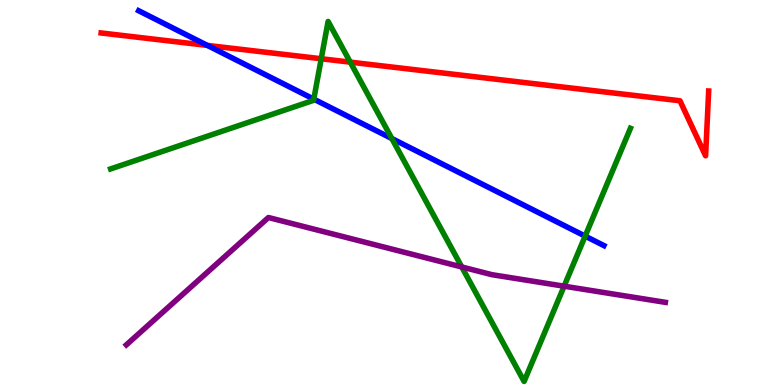[{'lines': ['blue', 'red'], 'intersections': [{'x': 2.68, 'y': 8.82}]}, {'lines': ['green', 'red'], 'intersections': [{'x': 4.14, 'y': 8.47}, {'x': 4.52, 'y': 8.39}]}, {'lines': ['purple', 'red'], 'intersections': []}, {'lines': ['blue', 'green'], 'intersections': [{'x': 4.05, 'y': 7.43}, {'x': 5.06, 'y': 6.4}, {'x': 7.55, 'y': 3.87}]}, {'lines': ['blue', 'purple'], 'intersections': []}, {'lines': ['green', 'purple'], 'intersections': [{'x': 5.96, 'y': 3.07}, {'x': 7.28, 'y': 2.57}]}]